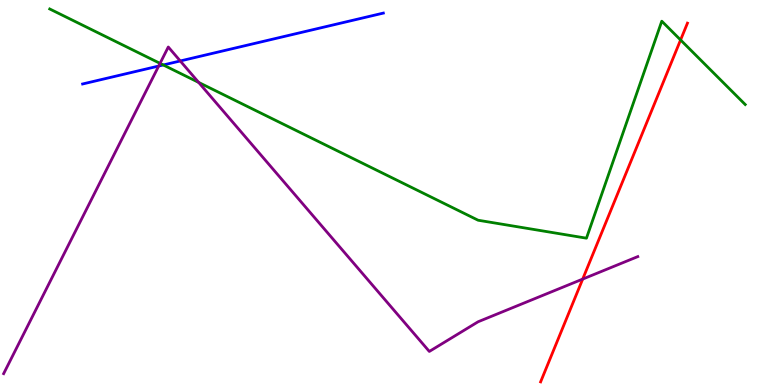[{'lines': ['blue', 'red'], 'intersections': []}, {'lines': ['green', 'red'], 'intersections': [{'x': 8.78, 'y': 8.96}]}, {'lines': ['purple', 'red'], 'intersections': [{'x': 7.52, 'y': 2.75}]}, {'lines': ['blue', 'green'], 'intersections': [{'x': 2.11, 'y': 8.31}]}, {'lines': ['blue', 'purple'], 'intersections': [{'x': 2.05, 'y': 8.28}, {'x': 2.33, 'y': 8.42}]}, {'lines': ['green', 'purple'], 'intersections': [{'x': 2.07, 'y': 8.35}, {'x': 2.56, 'y': 7.86}]}]